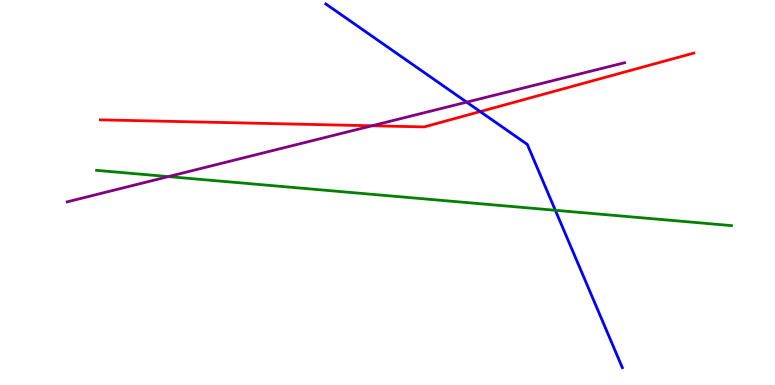[{'lines': ['blue', 'red'], 'intersections': [{'x': 6.2, 'y': 7.1}]}, {'lines': ['green', 'red'], 'intersections': []}, {'lines': ['purple', 'red'], 'intersections': [{'x': 4.8, 'y': 6.73}]}, {'lines': ['blue', 'green'], 'intersections': [{'x': 7.17, 'y': 4.54}]}, {'lines': ['blue', 'purple'], 'intersections': [{'x': 6.02, 'y': 7.35}]}, {'lines': ['green', 'purple'], 'intersections': [{'x': 2.17, 'y': 5.41}]}]